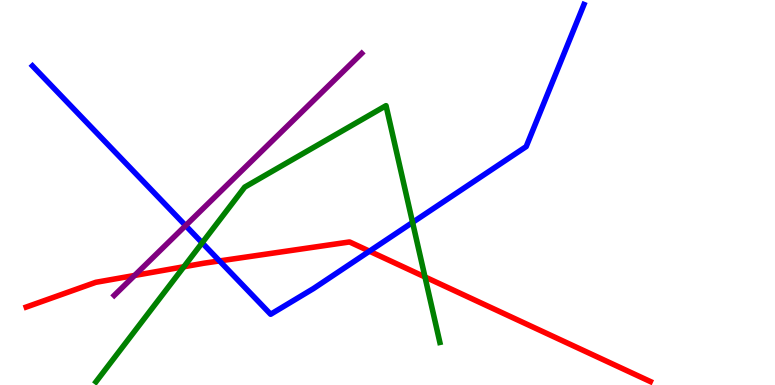[{'lines': ['blue', 'red'], 'intersections': [{'x': 2.83, 'y': 3.22}, {'x': 4.77, 'y': 3.48}]}, {'lines': ['green', 'red'], 'intersections': [{'x': 2.37, 'y': 3.07}, {'x': 5.48, 'y': 2.81}]}, {'lines': ['purple', 'red'], 'intersections': [{'x': 1.74, 'y': 2.85}]}, {'lines': ['blue', 'green'], 'intersections': [{'x': 2.61, 'y': 3.69}, {'x': 5.32, 'y': 4.22}]}, {'lines': ['blue', 'purple'], 'intersections': [{'x': 2.39, 'y': 4.14}]}, {'lines': ['green', 'purple'], 'intersections': []}]